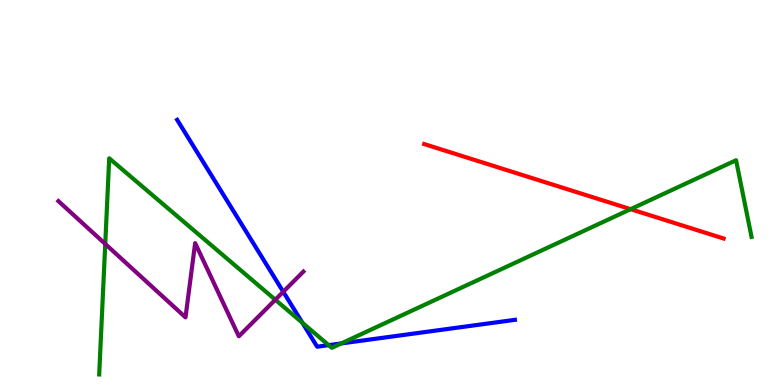[{'lines': ['blue', 'red'], 'intersections': []}, {'lines': ['green', 'red'], 'intersections': [{'x': 8.14, 'y': 4.57}]}, {'lines': ['purple', 'red'], 'intersections': []}, {'lines': ['blue', 'green'], 'intersections': [{'x': 3.9, 'y': 1.62}, {'x': 4.24, 'y': 1.04}, {'x': 4.4, 'y': 1.08}]}, {'lines': ['blue', 'purple'], 'intersections': [{'x': 3.65, 'y': 2.42}]}, {'lines': ['green', 'purple'], 'intersections': [{'x': 1.36, 'y': 3.66}, {'x': 3.55, 'y': 2.21}]}]